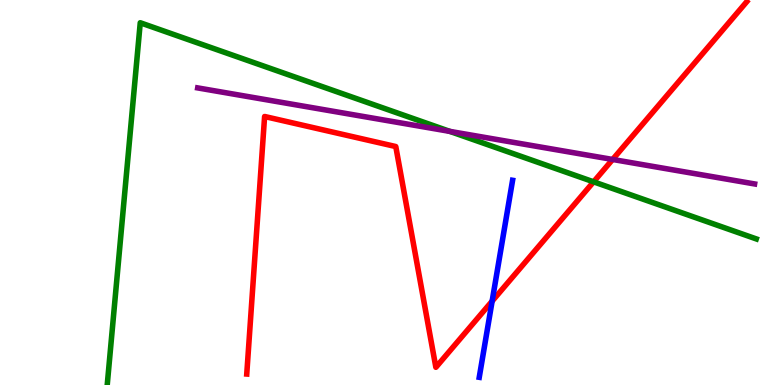[{'lines': ['blue', 'red'], 'intersections': [{'x': 6.35, 'y': 2.18}]}, {'lines': ['green', 'red'], 'intersections': [{'x': 7.66, 'y': 5.28}]}, {'lines': ['purple', 'red'], 'intersections': [{'x': 7.9, 'y': 5.86}]}, {'lines': ['blue', 'green'], 'intersections': []}, {'lines': ['blue', 'purple'], 'intersections': []}, {'lines': ['green', 'purple'], 'intersections': [{'x': 5.8, 'y': 6.59}]}]